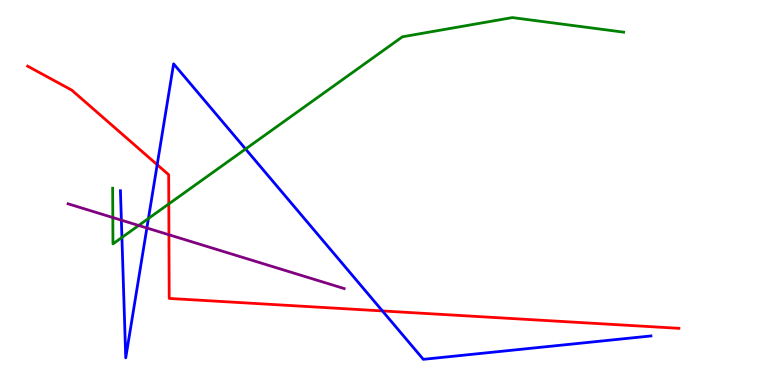[{'lines': ['blue', 'red'], 'intersections': [{'x': 2.03, 'y': 5.72}, {'x': 4.93, 'y': 1.92}]}, {'lines': ['green', 'red'], 'intersections': [{'x': 2.18, 'y': 4.7}]}, {'lines': ['purple', 'red'], 'intersections': [{'x': 2.18, 'y': 3.9}]}, {'lines': ['blue', 'green'], 'intersections': [{'x': 1.57, 'y': 3.83}, {'x': 1.92, 'y': 4.32}, {'x': 3.17, 'y': 6.13}]}, {'lines': ['blue', 'purple'], 'intersections': [{'x': 1.57, 'y': 4.28}, {'x': 1.9, 'y': 4.08}]}, {'lines': ['green', 'purple'], 'intersections': [{'x': 1.46, 'y': 4.35}, {'x': 1.79, 'y': 4.14}]}]